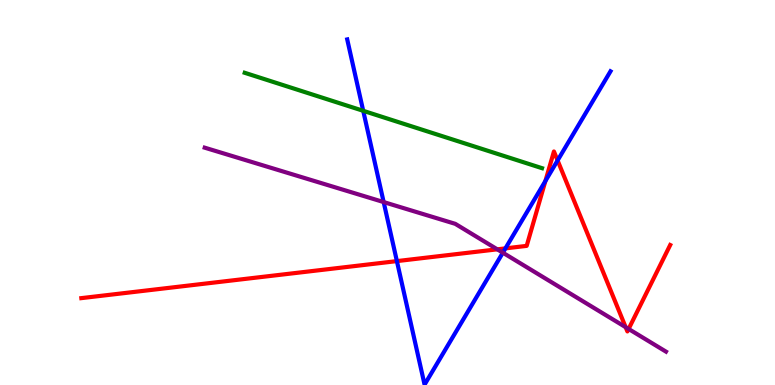[{'lines': ['blue', 'red'], 'intersections': [{'x': 5.12, 'y': 3.22}, {'x': 6.52, 'y': 3.55}, {'x': 7.04, 'y': 5.3}, {'x': 7.19, 'y': 5.83}]}, {'lines': ['green', 'red'], 'intersections': []}, {'lines': ['purple', 'red'], 'intersections': [{'x': 6.42, 'y': 3.52}, {'x': 8.07, 'y': 1.5}, {'x': 8.11, 'y': 1.46}]}, {'lines': ['blue', 'green'], 'intersections': [{'x': 4.69, 'y': 7.12}]}, {'lines': ['blue', 'purple'], 'intersections': [{'x': 4.95, 'y': 4.75}, {'x': 6.49, 'y': 3.44}]}, {'lines': ['green', 'purple'], 'intersections': []}]